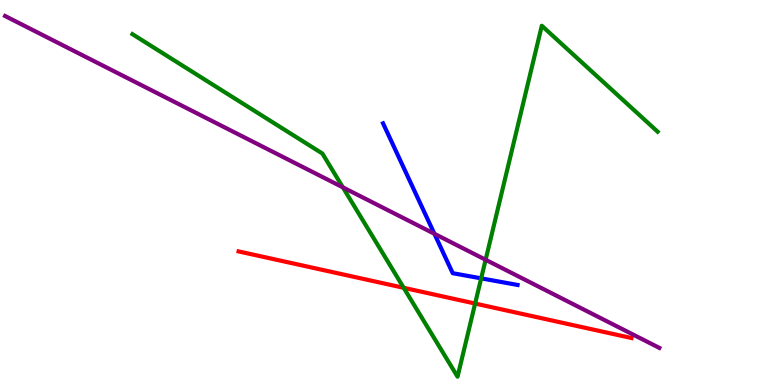[{'lines': ['blue', 'red'], 'intersections': []}, {'lines': ['green', 'red'], 'intersections': [{'x': 5.21, 'y': 2.52}, {'x': 6.13, 'y': 2.12}]}, {'lines': ['purple', 'red'], 'intersections': []}, {'lines': ['blue', 'green'], 'intersections': [{'x': 6.21, 'y': 2.77}]}, {'lines': ['blue', 'purple'], 'intersections': [{'x': 5.61, 'y': 3.93}]}, {'lines': ['green', 'purple'], 'intersections': [{'x': 4.42, 'y': 5.13}, {'x': 6.27, 'y': 3.25}]}]